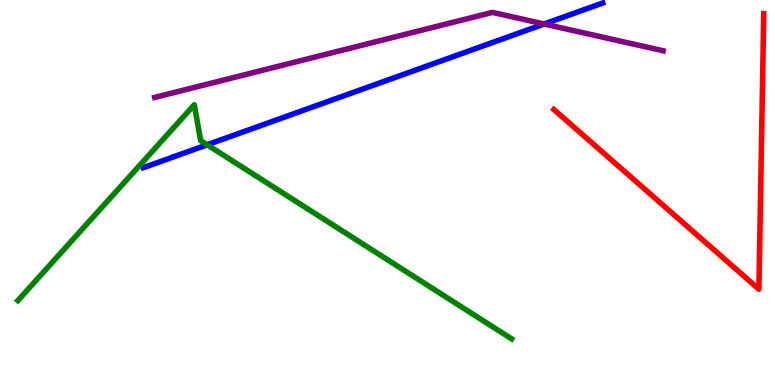[{'lines': ['blue', 'red'], 'intersections': []}, {'lines': ['green', 'red'], 'intersections': []}, {'lines': ['purple', 'red'], 'intersections': []}, {'lines': ['blue', 'green'], 'intersections': [{'x': 2.67, 'y': 6.24}]}, {'lines': ['blue', 'purple'], 'intersections': [{'x': 7.02, 'y': 9.38}]}, {'lines': ['green', 'purple'], 'intersections': []}]